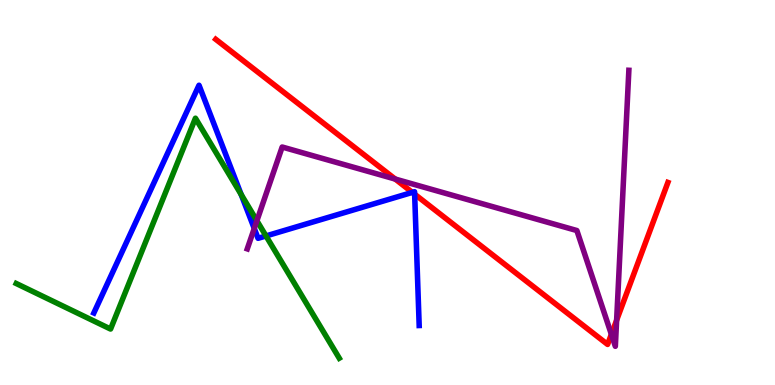[{'lines': ['blue', 'red'], 'intersections': [{'x': 5.32, 'y': 5.0}, {'x': 5.35, 'y': 4.96}]}, {'lines': ['green', 'red'], 'intersections': []}, {'lines': ['purple', 'red'], 'intersections': [{'x': 5.1, 'y': 5.35}, {'x': 7.89, 'y': 1.32}, {'x': 7.96, 'y': 1.68}]}, {'lines': ['blue', 'green'], 'intersections': [{'x': 3.11, 'y': 4.95}, {'x': 3.43, 'y': 3.87}]}, {'lines': ['blue', 'purple'], 'intersections': [{'x': 3.28, 'y': 4.07}]}, {'lines': ['green', 'purple'], 'intersections': [{'x': 3.31, 'y': 4.27}]}]